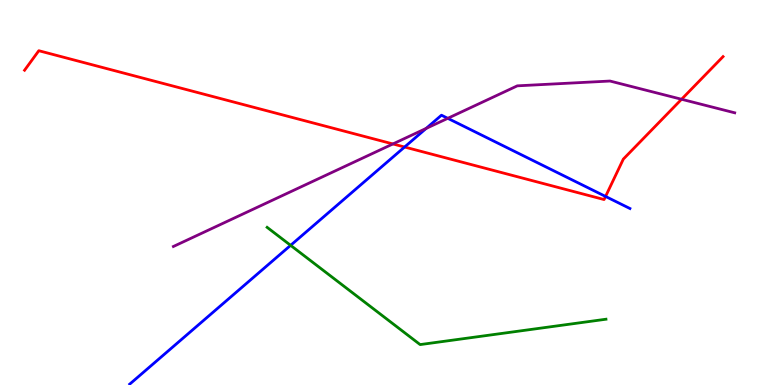[{'lines': ['blue', 'red'], 'intersections': [{'x': 5.22, 'y': 6.18}, {'x': 7.81, 'y': 4.9}]}, {'lines': ['green', 'red'], 'intersections': []}, {'lines': ['purple', 'red'], 'intersections': [{'x': 5.07, 'y': 6.26}, {'x': 8.79, 'y': 7.42}]}, {'lines': ['blue', 'green'], 'intersections': [{'x': 3.75, 'y': 3.63}]}, {'lines': ['blue', 'purple'], 'intersections': [{'x': 5.5, 'y': 6.66}, {'x': 5.78, 'y': 6.93}]}, {'lines': ['green', 'purple'], 'intersections': []}]